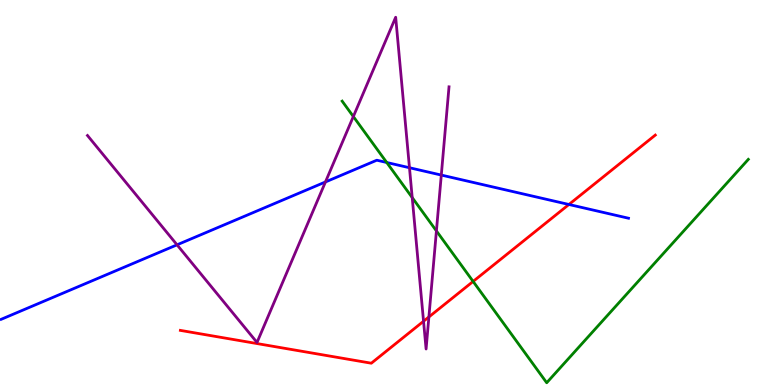[{'lines': ['blue', 'red'], 'intersections': [{'x': 7.34, 'y': 4.69}]}, {'lines': ['green', 'red'], 'intersections': [{'x': 6.1, 'y': 2.69}]}, {'lines': ['purple', 'red'], 'intersections': [{'x': 5.47, 'y': 1.66}, {'x': 5.53, 'y': 1.77}]}, {'lines': ['blue', 'green'], 'intersections': [{'x': 4.99, 'y': 5.78}]}, {'lines': ['blue', 'purple'], 'intersections': [{'x': 2.28, 'y': 3.64}, {'x': 4.2, 'y': 5.27}, {'x': 5.28, 'y': 5.64}, {'x': 5.69, 'y': 5.45}]}, {'lines': ['green', 'purple'], 'intersections': [{'x': 4.56, 'y': 6.97}, {'x': 5.32, 'y': 4.87}, {'x': 5.63, 'y': 4.0}]}]